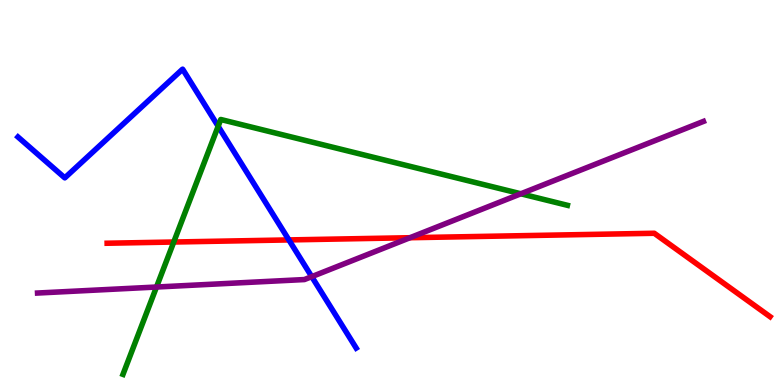[{'lines': ['blue', 'red'], 'intersections': [{'x': 3.73, 'y': 3.77}]}, {'lines': ['green', 'red'], 'intersections': [{'x': 2.24, 'y': 3.71}]}, {'lines': ['purple', 'red'], 'intersections': [{'x': 5.29, 'y': 3.83}]}, {'lines': ['blue', 'green'], 'intersections': [{'x': 2.81, 'y': 6.72}]}, {'lines': ['blue', 'purple'], 'intersections': [{'x': 4.02, 'y': 2.81}]}, {'lines': ['green', 'purple'], 'intersections': [{'x': 2.02, 'y': 2.54}, {'x': 6.72, 'y': 4.97}]}]